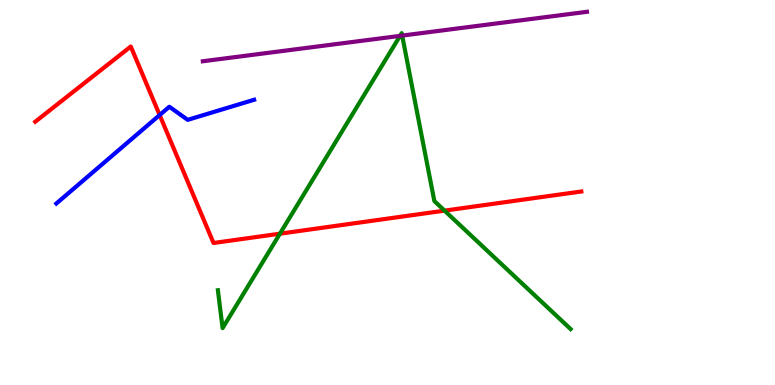[{'lines': ['blue', 'red'], 'intersections': [{'x': 2.06, 'y': 7.01}]}, {'lines': ['green', 'red'], 'intersections': [{'x': 3.61, 'y': 3.93}, {'x': 5.74, 'y': 4.53}]}, {'lines': ['purple', 'red'], 'intersections': []}, {'lines': ['blue', 'green'], 'intersections': []}, {'lines': ['blue', 'purple'], 'intersections': []}, {'lines': ['green', 'purple'], 'intersections': [{'x': 5.16, 'y': 9.07}, {'x': 5.19, 'y': 9.08}]}]